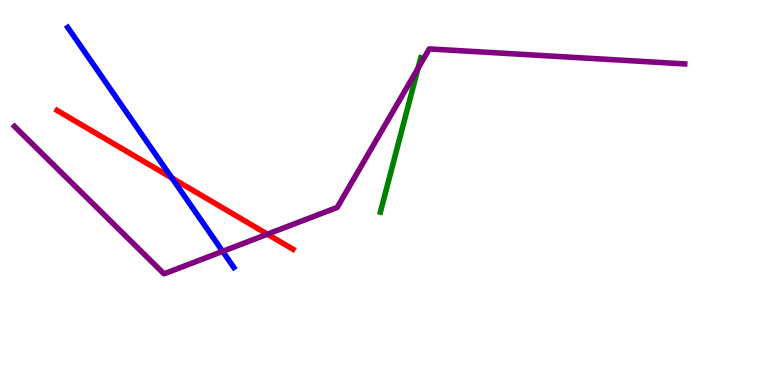[{'lines': ['blue', 'red'], 'intersections': [{'x': 2.22, 'y': 5.38}]}, {'lines': ['green', 'red'], 'intersections': []}, {'lines': ['purple', 'red'], 'intersections': [{'x': 3.45, 'y': 3.92}]}, {'lines': ['blue', 'green'], 'intersections': []}, {'lines': ['blue', 'purple'], 'intersections': [{'x': 2.87, 'y': 3.47}]}, {'lines': ['green', 'purple'], 'intersections': [{'x': 5.39, 'y': 8.23}]}]